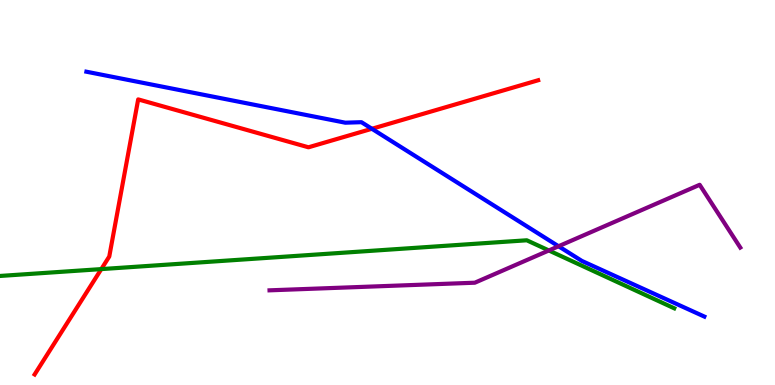[{'lines': ['blue', 'red'], 'intersections': [{'x': 4.8, 'y': 6.66}]}, {'lines': ['green', 'red'], 'intersections': [{'x': 1.31, 'y': 3.01}]}, {'lines': ['purple', 'red'], 'intersections': []}, {'lines': ['blue', 'green'], 'intersections': []}, {'lines': ['blue', 'purple'], 'intersections': [{'x': 7.21, 'y': 3.6}]}, {'lines': ['green', 'purple'], 'intersections': [{'x': 7.08, 'y': 3.49}]}]